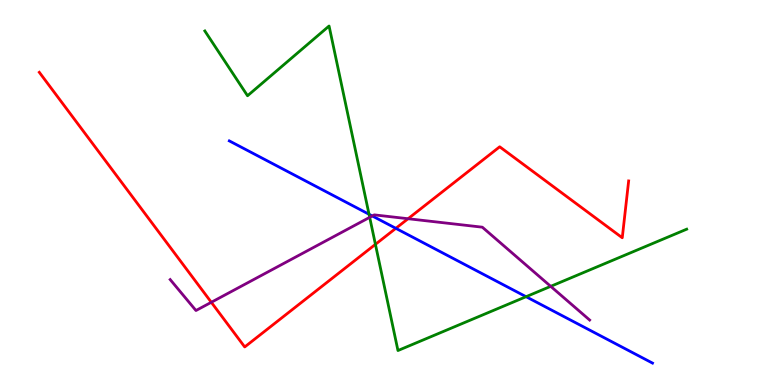[{'lines': ['blue', 'red'], 'intersections': [{'x': 5.11, 'y': 4.07}]}, {'lines': ['green', 'red'], 'intersections': [{'x': 4.84, 'y': 3.65}]}, {'lines': ['purple', 'red'], 'intersections': [{'x': 2.73, 'y': 2.15}, {'x': 5.27, 'y': 4.32}]}, {'lines': ['blue', 'green'], 'intersections': [{'x': 4.76, 'y': 4.44}, {'x': 6.79, 'y': 2.29}]}, {'lines': ['blue', 'purple'], 'intersections': [{'x': 4.8, 'y': 4.39}]}, {'lines': ['green', 'purple'], 'intersections': [{'x': 4.77, 'y': 4.36}, {'x': 7.11, 'y': 2.56}]}]